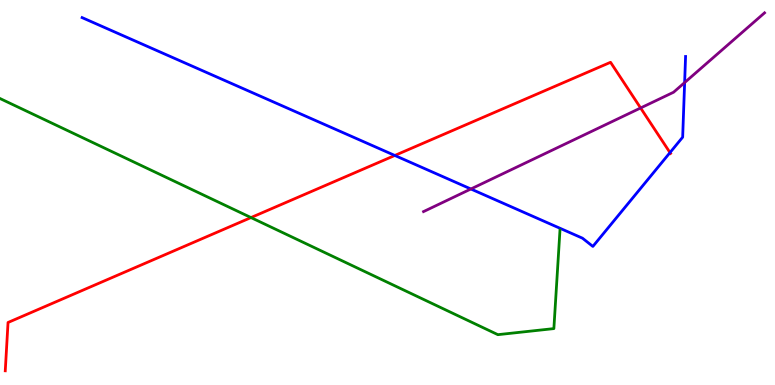[{'lines': ['blue', 'red'], 'intersections': [{'x': 5.09, 'y': 5.96}, {'x': 8.65, 'y': 6.04}]}, {'lines': ['green', 'red'], 'intersections': [{'x': 3.24, 'y': 4.35}]}, {'lines': ['purple', 'red'], 'intersections': [{'x': 8.27, 'y': 7.2}]}, {'lines': ['blue', 'green'], 'intersections': []}, {'lines': ['blue', 'purple'], 'intersections': [{'x': 6.08, 'y': 5.09}, {'x': 8.83, 'y': 7.86}]}, {'lines': ['green', 'purple'], 'intersections': []}]